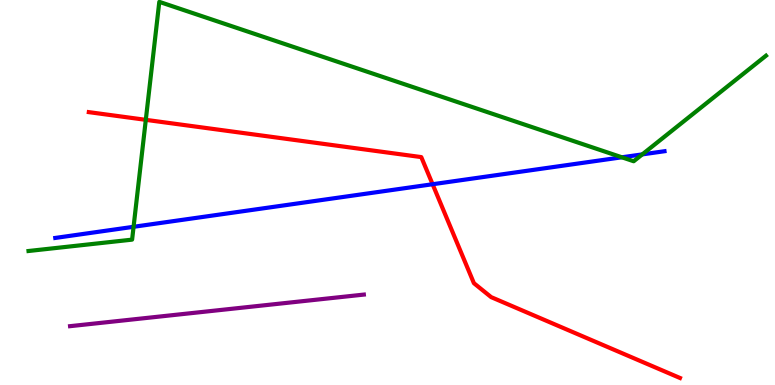[{'lines': ['blue', 'red'], 'intersections': [{'x': 5.58, 'y': 5.21}]}, {'lines': ['green', 'red'], 'intersections': [{'x': 1.88, 'y': 6.89}]}, {'lines': ['purple', 'red'], 'intersections': []}, {'lines': ['blue', 'green'], 'intersections': [{'x': 1.72, 'y': 4.11}, {'x': 8.02, 'y': 5.91}, {'x': 8.29, 'y': 5.99}]}, {'lines': ['blue', 'purple'], 'intersections': []}, {'lines': ['green', 'purple'], 'intersections': []}]